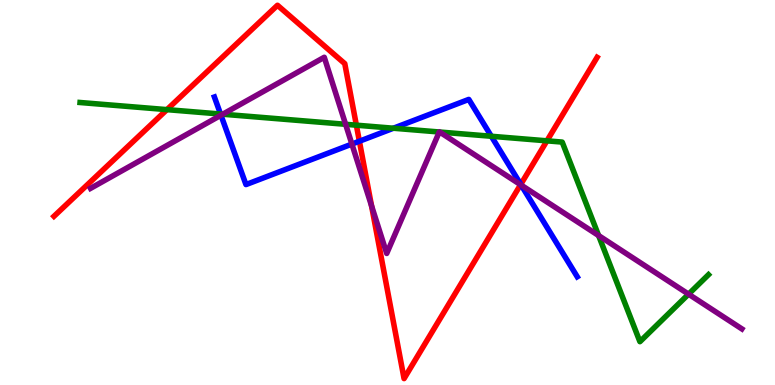[{'lines': ['blue', 'red'], 'intersections': [{'x': 4.64, 'y': 6.33}, {'x': 6.72, 'y': 5.21}]}, {'lines': ['green', 'red'], 'intersections': [{'x': 2.15, 'y': 7.15}, {'x': 4.6, 'y': 6.75}, {'x': 7.06, 'y': 6.34}]}, {'lines': ['purple', 'red'], 'intersections': [{'x': 4.79, 'y': 4.66}, {'x': 6.72, 'y': 5.2}]}, {'lines': ['blue', 'green'], 'intersections': [{'x': 2.85, 'y': 7.04}, {'x': 5.08, 'y': 6.67}, {'x': 6.34, 'y': 6.46}]}, {'lines': ['blue', 'purple'], 'intersections': [{'x': 2.85, 'y': 7.01}, {'x': 4.54, 'y': 6.26}, {'x': 6.73, 'y': 5.19}]}, {'lines': ['green', 'purple'], 'intersections': [{'x': 2.87, 'y': 7.03}, {'x': 4.46, 'y': 6.77}, {'x': 5.67, 'y': 6.57}, {'x': 5.67, 'y': 6.57}, {'x': 7.72, 'y': 3.88}, {'x': 8.88, 'y': 2.36}]}]